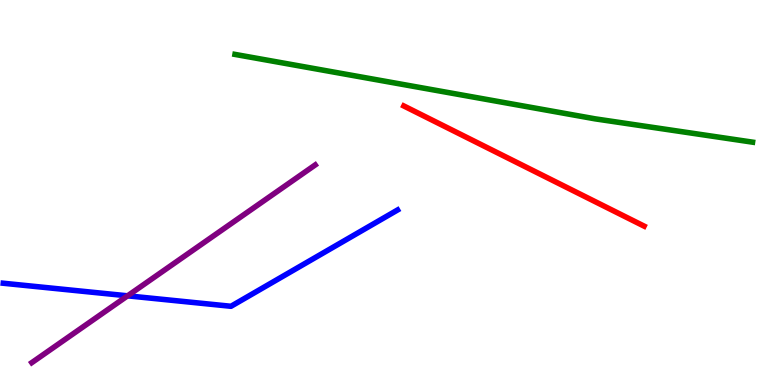[{'lines': ['blue', 'red'], 'intersections': []}, {'lines': ['green', 'red'], 'intersections': []}, {'lines': ['purple', 'red'], 'intersections': []}, {'lines': ['blue', 'green'], 'intersections': []}, {'lines': ['blue', 'purple'], 'intersections': [{'x': 1.65, 'y': 2.32}]}, {'lines': ['green', 'purple'], 'intersections': []}]